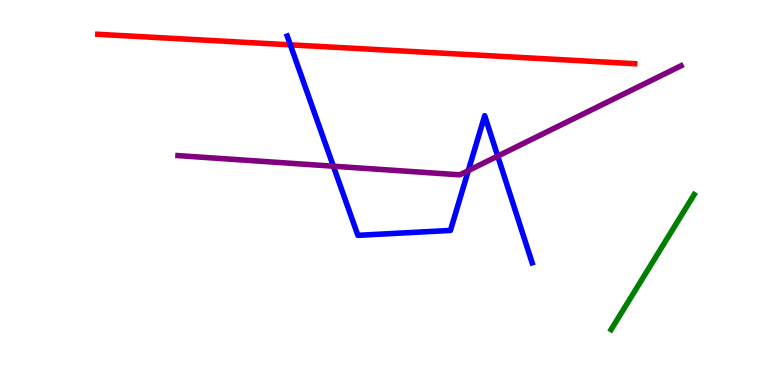[{'lines': ['blue', 'red'], 'intersections': [{'x': 3.75, 'y': 8.84}]}, {'lines': ['green', 'red'], 'intersections': []}, {'lines': ['purple', 'red'], 'intersections': []}, {'lines': ['blue', 'green'], 'intersections': []}, {'lines': ['blue', 'purple'], 'intersections': [{'x': 4.3, 'y': 5.68}, {'x': 6.04, 'y': 5.57}, {'x': 6.42, 'y': 5.95}]}, {'lines': ['green', 'purple'], 'intersections': []}]